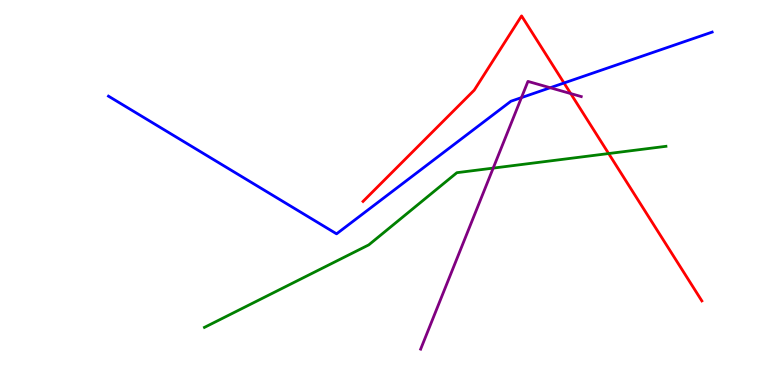[{'lines': ['blue', 'red'], 'intersections': [{'x': 7.28, 'y': 7.84}]}, {'lines': ['green', 'red'], 'intersections': [{'x': 7.85, 'y': 6.01}]}, {'lines': ['purple', 'red'], 'intersections': [{'x': 7.36, 'y': 7.57}]}, {'lines': ['blue', 'green'], 'intersections': []}, {'lines': ['blue', 'purple'], 'intersections': [{'x': 6.73, 'y': 7.46}, {'x': 7.1, 'y': 7.72}]}, {'lines': ['green', 'purple'], 'intersections': [{'x': 6.36, 'y': 5.63}]}]